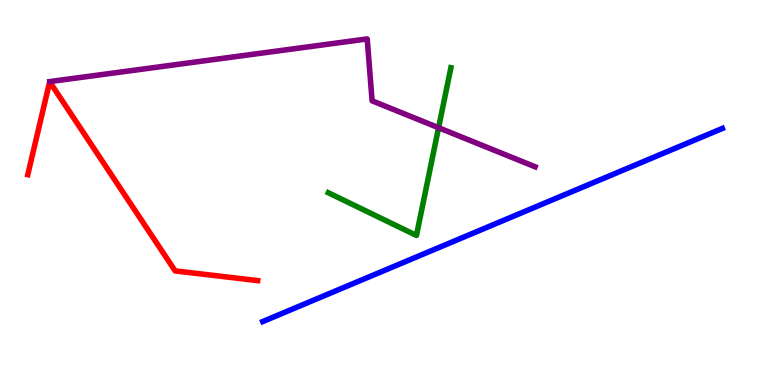[{'lines': ['blue', 'red'], 'intersections': []}, {'lines': ['green', 'red'], 'intersections': []}, {'lines': ['purple', 'red'], 'intersections': []}, {'lines': ['blue', 'green'], 'intersections': []}, {'lines': ['blue', 'purple'], 'intersections': []}, {'lines': ['green', 'purple'], 'intersections': [{'x': 5.66, 'y': 6.68}]}]